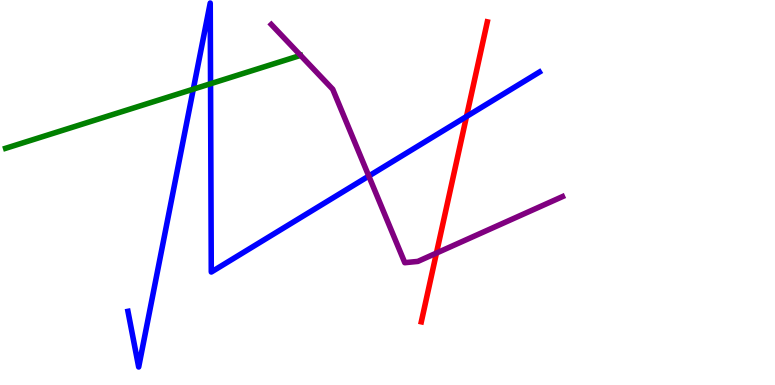[{'lines': ['blue', 'red'], 'intersections': [{'x': 6.02, 'y': 6.97}]}, {'lines': ['green', 'red'], 'intersections': []}, {'lines': ['purple', 'red'], 'intersections': [{'x': 5.63, 'y': 3.43}]}, {'lines': ['blue', 'green'], 'intersections': [{'x': 2.49, 'y': 7.68}, {'x': 2.72, 'y': 7.83}]}, {'lines': ['blue', 'purple'], 'intersections': [{'x': 4.76, 'y': 5.43}]}, {'lines': ['green', 'purple'], 'intersections': []}]